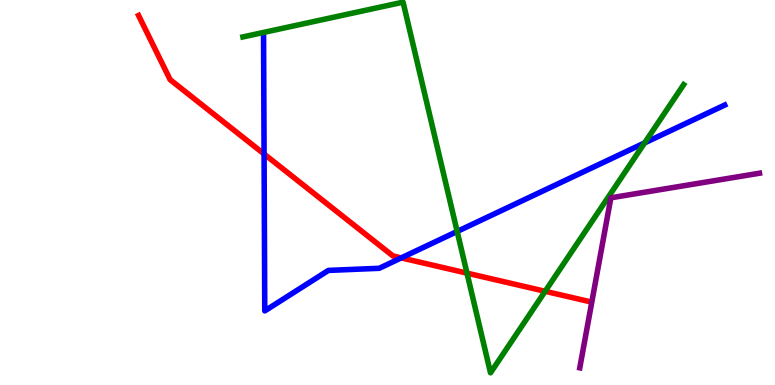[{'lines': ['blue', 'red'], 'intersections': [{'x': 3.41, 'y': 6.0}, {'x': 5.18, 'y': 3.3}]}, {'lines': ['green', 'red'], 'intersections': [{'x': 6.03, 'y': 2.91}, {'x': 7.03, 'y': 2.43}]}, {'lines': ['purple', 'red'], 'intersections': []}, {'lines': ['blue', 'green'], 'intersections': [{'x': 5.9, 'y': 3.99}, {'x': 8.32, 'y': 6.29}]}, {'lines': ['blue', 'purple'], 'intersections': []}, {'lines': ['green', 'purple'], 'intersections': []}]